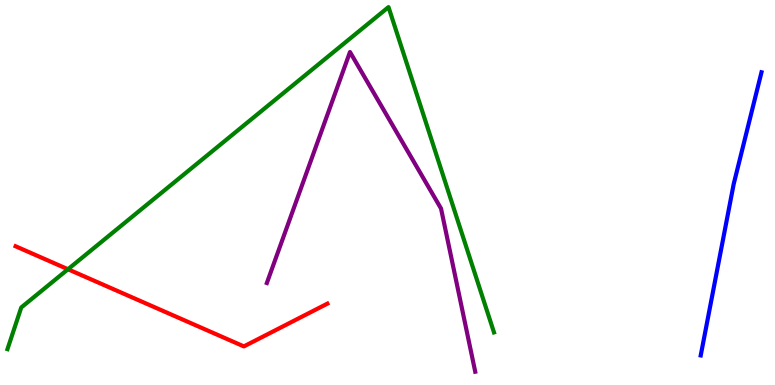[{'lines': ['blue', 'red'], 'intersections': []}, {'lines': ['green', 'red'], 'intersections': [{'x': 0.877, 'y': 3.01}]}, {'lines': ['purple', 'red'], 'intersections': []}, {'lines': ['blue', 'green'], 'intersections': []}, {'lines': ['blue', 'purple'], 'intersections': []}, {'lines': ['green', 'purple'], 'intersections': []}]